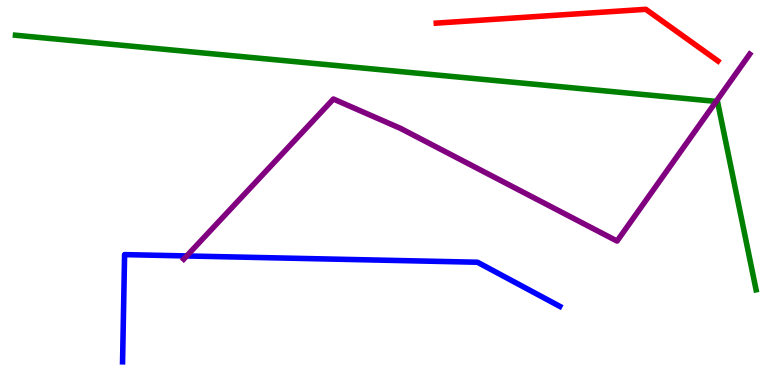[{'lines': ['blue', 'red'], 'intersections': []}, {'lines': ['green', 'red'], 'intersections': []}, {'lines': ['purple', 'red'], 'intersections': []}, {'lines': ['blue', 'green'], 'intersections': []}, {'lines': ['blue', 'purple'], 'intersections': [{'x': 2.41, 'y': 3.35}]}, {'lines': ['green', 'purple'], 'intersections': [{'x': 9.24, 'y': 7.37}]}]